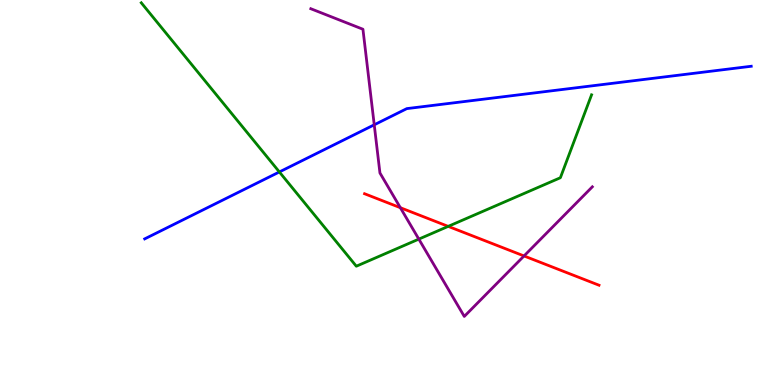[{'lines': ['blue', 'red'], 'intersections': []}, {'lines': ['green', 'red'], 'intersections': [{'x': 5.78, 'y': 4.12}]}, {'lines': ['purple', 'red'], 'intersections': [{'x': 5.17, 'y': 4.61}, {'x': 6.76, 'y': 3.35}]}, {'lines': ['blue', 'green'], 'intersections': [{'x': 3.6, 'y': 5.53}]}, {'lines': ['blue', 'purple'], 'intersections': [{'x': 4.83, 'y': 6.76}]}, {'lines': ['green', 'purple'], 'intersections': [{'x': 5.4, 'y': 3.79}]}]